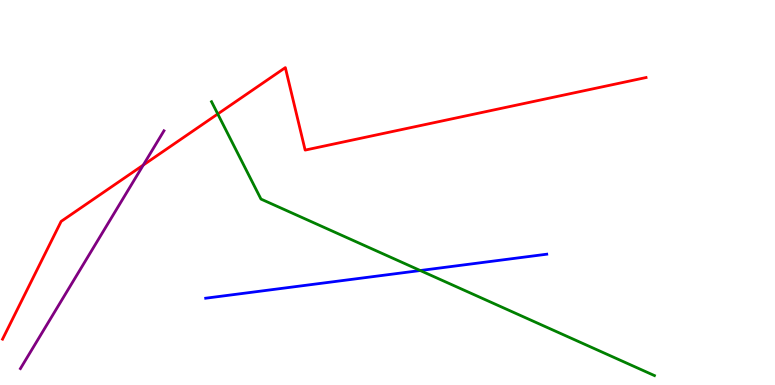[{'lines': ['blue', 'red'], 'intersections': []}, {'lines': ['green', 'red'], 'intersections': [{'x': 2.81, 'y': 7.04}]}, {'lines': ['purple', 'red'], 'intersections': [{'x': 1.85, 'y': 5.71}]}, {'lines': ['blue', 'green'], 'intersections': [{'x': 5.42, 'y': 2.97}]}, {'lines': ['blue', 'purple'], 'intersections': []}, {'lines': ['green', 'purple'], 'intersections': []}]